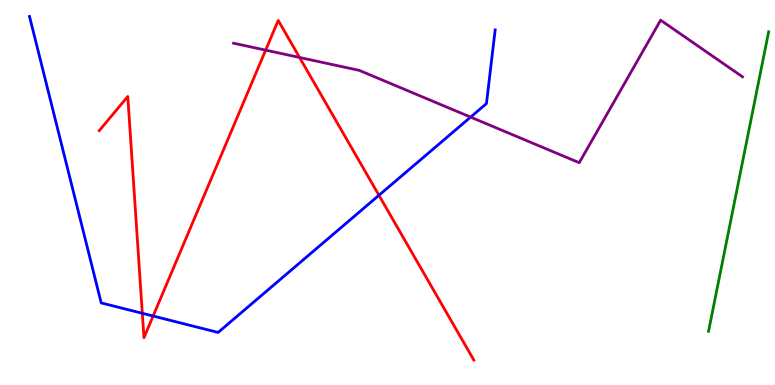[{'lines': ['blue', 'red'], 'intersections': [{'x': 1.84, 'y': 1.86}, {'x': 1.98, 'y': 1.79}, {'x': 4.89, 'y': 4.93}]}, {'lines': ['green', 'red'], 'intersections': []}, {'lines': ['purple', 'red'], 'intersections': [{'x': 3.43, 'y': 8.7}, {'x': 3.87, 'y': 8.51}]}, {'lines': ['blue', 'green'], 'intersections': []}, {'lines': ['blue', 'purple'], 'intersections': [{'x': 6.07, 'y': 6.96}]}, {'lines': ['green', 'purple'], 'intersections': []}]